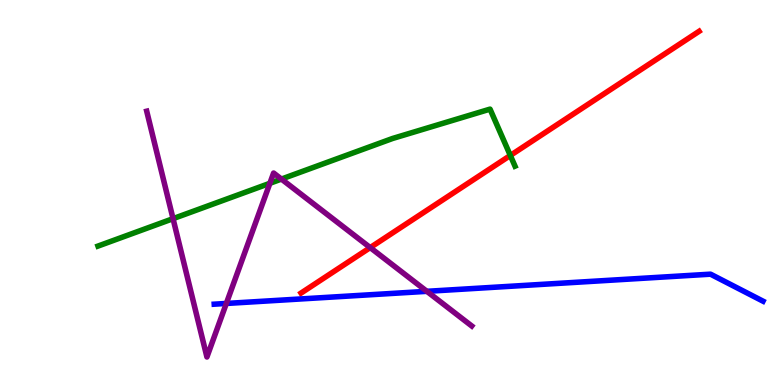[{'lines': ['blue', 'red'], 'intersections': []}, {'lines': ['green', 'red'], 'intersections': [{'x': 6.58, 'y': 5.96}]}, {'lines': ['purple', 'red'], 'intersections': [{'x': 4.78, 'y': 3.57}]}, {'lines': ['blue', 'green'], 'intersections': []}, {'lines': ['blue', 'purple'], 'intersections': [{'x': 2.92, 'y': 2.12}, {'x': 5.51, 'y': 2.43}]}, {'lines': ['green', 'purple'], 'intersections': [{'x': 2.23, 'y': 4.32}, {'x': 3.48, 'y': 5.24}, {'x': 3.63, 'y': 5.35}]}]